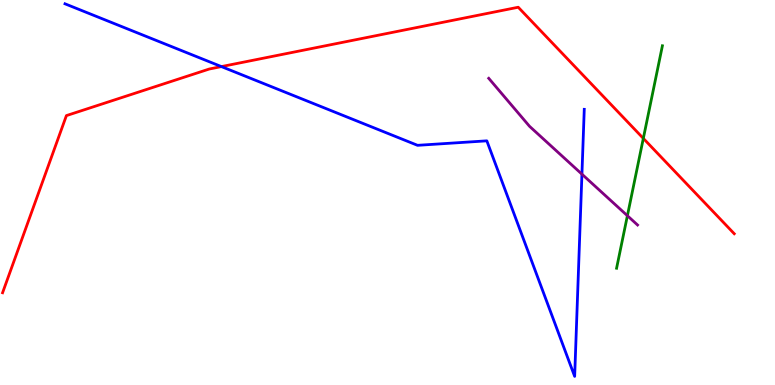[{'lines': ['blue', 'red'], 'intersections': [{'x': 2.86, 'y': 8.27}]}, {'lines': ['green', 'red'], 'intersections': [{'x': 8.3, 'y': 6.41}]}, {'lines': ['purple', 'red'], 'intersections': []}, {'lines': ['blue', 'green'], 'intersections': []}, {'lines': ['blue', 'purple'], 'intersections': [{'x': 7.51, 'y': 5.48}]}, {'lines': ['green', 'purple'], 'intersections': [{'x': 8.1, 'y': 4.4}]}]